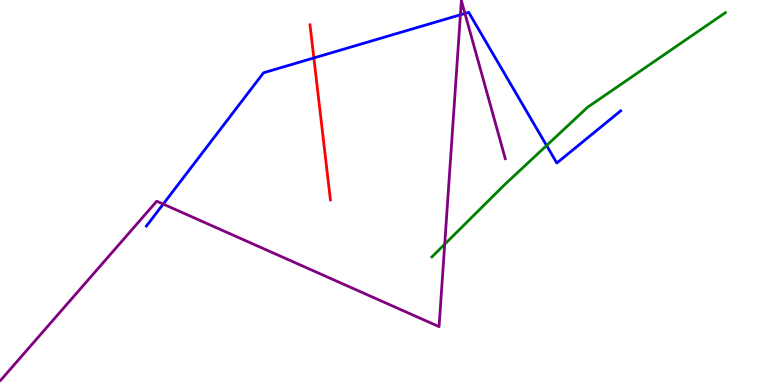[{'lines': ['blue', 'red'], 'intersections': [{'x': 4.05, 'y': 8.49}]}, {'lines': ['green', 'red'], 'intersections': []}, {'lines': ['purple', 'red'], 'intersections': []}, {'lines': ['blue', 'green'], 'intersections': [{'x': 7.05, 'y': 6.22}]}, {'lines': ['blue', 'purple'], 'intersections': [{'x': 2.11, 'y': 4.7}, {'x': 5.94, 'y': 9.62}, {'x': 6.0, 'y': 9.65}]}, {'lines': ['green', 'purple'], 'intersections': [{'x': 5.74, 'y': 3.66}]}]